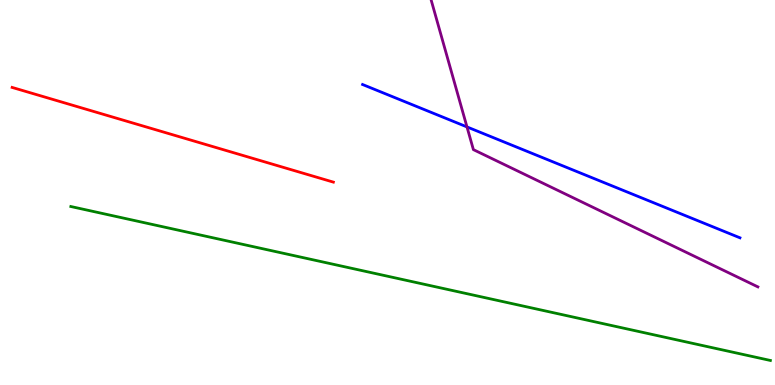[{'lines': ['blue', 'red'], 'intersections': []}, {'lines': ['green', 'red'], 'intersections': []}, {'lines': ['purple', 'red'], 'intersections': []}, {'lines': ['blue', 'green'], 'intersections': []}, {'lines': ['blue', 'purple'], 'intersections': [{'x': 6.03, 'y': 6.7}]}, {'lines': ['green', 'purple'], 'intersections': []}]